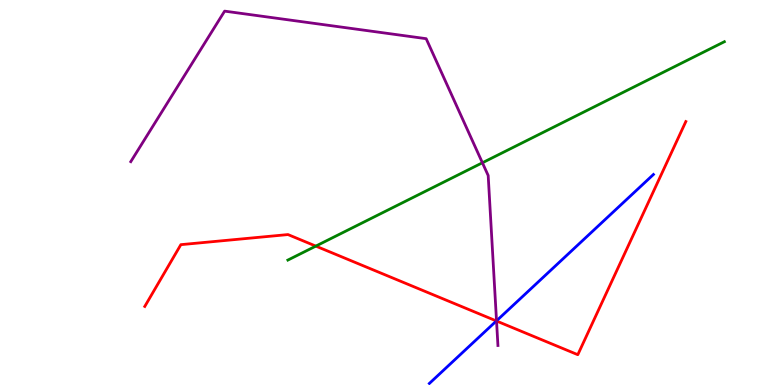[{'lines': ['blue', 'red'], 'intersections': [{'x': 6.4, 'y': 1.66}]}, {'lines': ['green', 'red'], 'intersections': [{'x': 4.08, 'y': 3.61}]}, {'lines': ['purple', 'red'], 'intersections': [{'x': 6.41, 'y': 1.66}]}, {'lines': ['blue', 'green'], 'intersections': []}, {'lines': ['blue', 'purple'], 'intersections': [{'x': 6.41, 'y': 1.67}]}, {'lines': ['green', 'purple'], 'intersections': [{'x': 6.22, 'y': 5.77}]}]